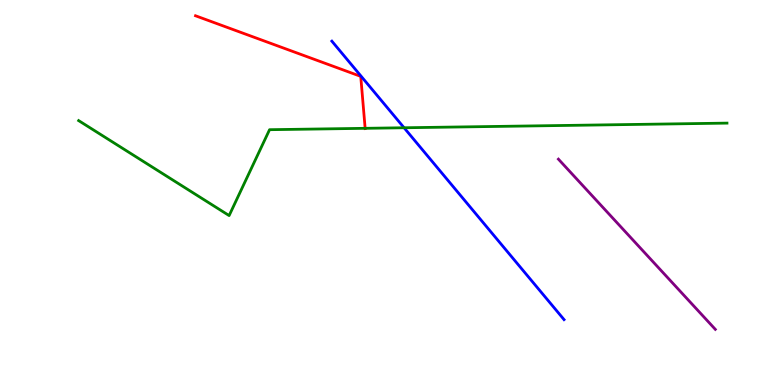[{'lines': ['blue', 'red'], 'intersections': []}, {'lines': ['green', 'red'], 'intersections': [{'x': 4.71, 'y': 6.67}]}, {'lines': ['purple', 'red'], 'intersections': []}, {'lines': ['blue', 'green'], 'intersections': [{'x': 5.21, 'y': 6.68}]}, {'lines': ['blue', 'purple'], 'intersections': []}, {'lines': ['green', 'purple'], 'intersections': []}]